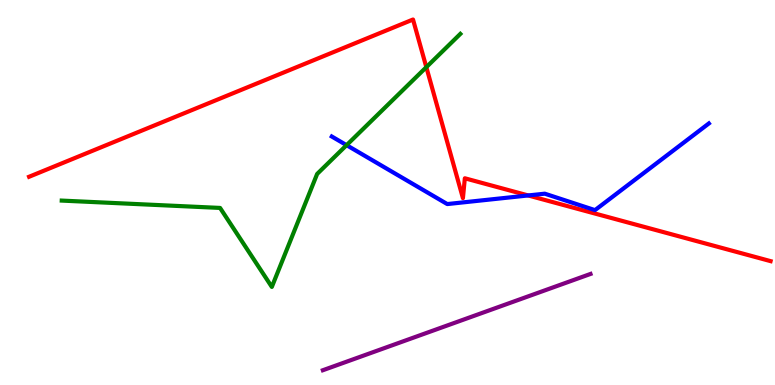[{'lines': ['blue', 'red'], 'intersections': [{'x': 6.82, 'y': 4.92}]}, {'lines': ['green', 'red'], 'intersections': [{'x': 5.5, 'y': 8.26}]}, {'lines': ['purple', 'red'], 'intersections': []}, {'lines': ['blue', 'green'], 'intersections': [{'x': 4.47, 'y': 6.23}]}, {'lines': ['blue', 'purple'], 'intersections': []}, {'lines': ['green', 'purple'], 'intersections': []}]